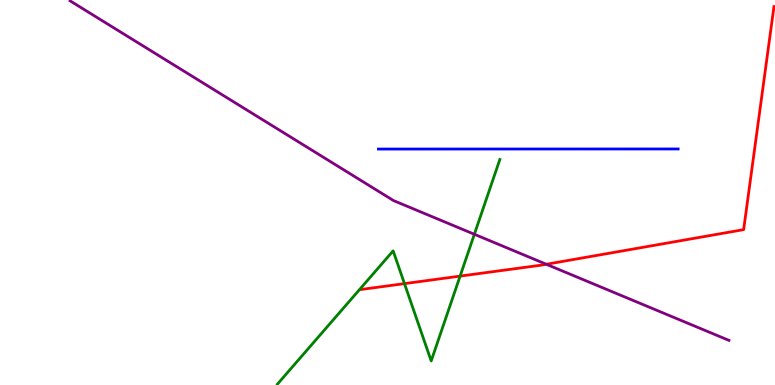[{'lines': ['blue', 'red'], 'intersections': []}, {'lines': ['green', 'red'], 'intersections': [{'x': 5.22, 'y': 2.63}, {'x': 5.94, 'y': 2.83}]}, {'lines': ['purple', 'red'], 'intersections': [{'x': 7.05, 'y': 3.14}]}, {'lines': ['blue', 'green'], 'intersections': []}, {'lines': ['blue', 'purple'], 'intersections': []}, {'lines': ['green', 'purple'], 'intersections': [{'x': 6.12, 'y': 3.91}]}]